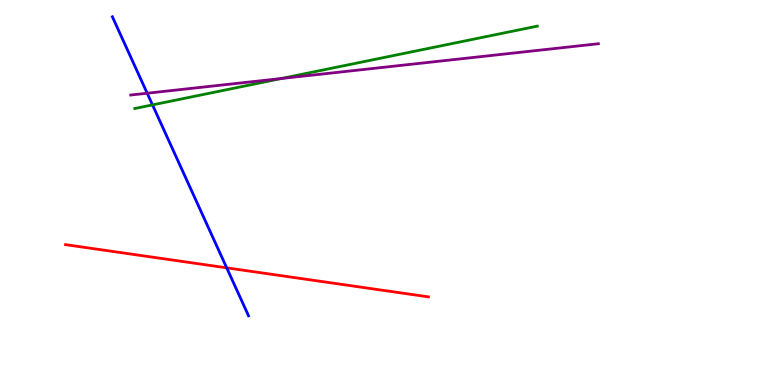[{'lines': ['blue', 'red'], 'intersections': [{'x': 2.93, 'y': 3.04}]}, {'lines': ['green', 'red'], 'intersections': []}, {'lines': ['purple', 'red'], 'intersections': []}, {'lines': ['blue', 'green'], 'intersections': [{'x': 1.97, 'y': 7.28}]}, {'lines': ['blue', 'purple'], 'intersections': [{'x': 1.9, 'y': 7.58}]}, {'lines': ['green', 'purple'], 'intersections': [{'x': 3.63, 'y': 7.96}]}]